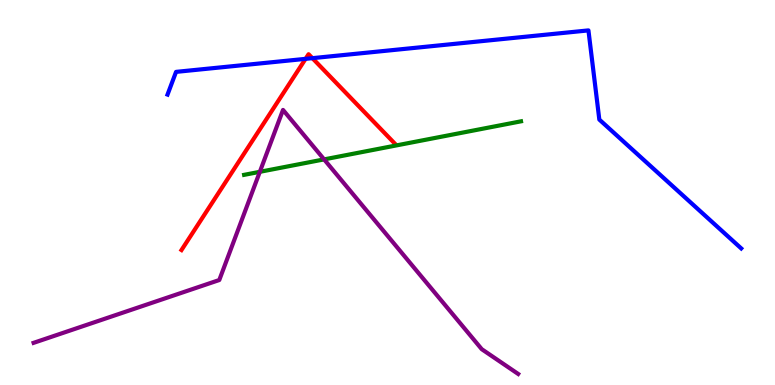[{'lines': ['blue', 'red'], 'intersections': [{'x': 3.94, 'y': 8.47}, {'x': 4.03, 'y': 8.49}]}, {'lines': ['green', 'red'], 'intersections': []}, {'lines': ['purple', 'red'], 'intersections': []}, {'lines': ['blue', 'green'], 'intersections': []}, {'lines': ['blue', 'purple'], 'intersections': []}, {'lines': ['green', 'purple'], 'intersections': [{'x': 3.35, 'y': 5.54}, {'x': 4.18, 'y': 5.86}]}]